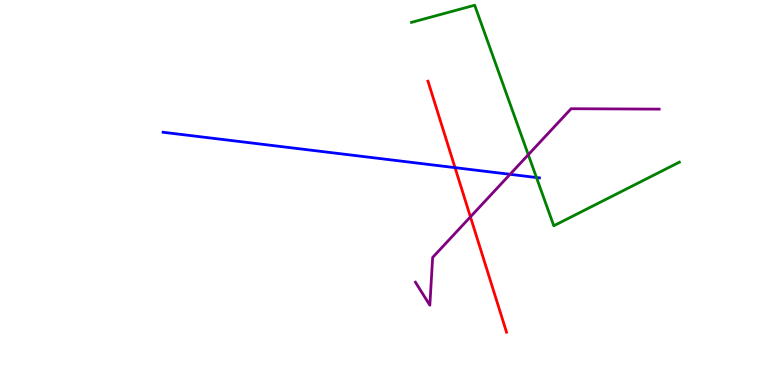[{'lines': ['blue', 'red'], 'intersections': [{'x': 5.87, 'y': 5.65}]}, {'lines': ['green', 'red'], 'intersections': []}, {'lines': ['purple', 'red'], 'intersections': [{'x': 6.07, 'y': 4.37}]}, {'lines': ['blue', 'green'], 'intersections': [{'x': 6.92, 'y': 5.39}]}, {'lines': ['blue', 'purple'], 'intersections': [{'x': 6.58, 'y': 5.47}]}, {'lines': ['green', 'purple'], 'intersections': [{'x': 6.82, 'y': 5.98}]}]